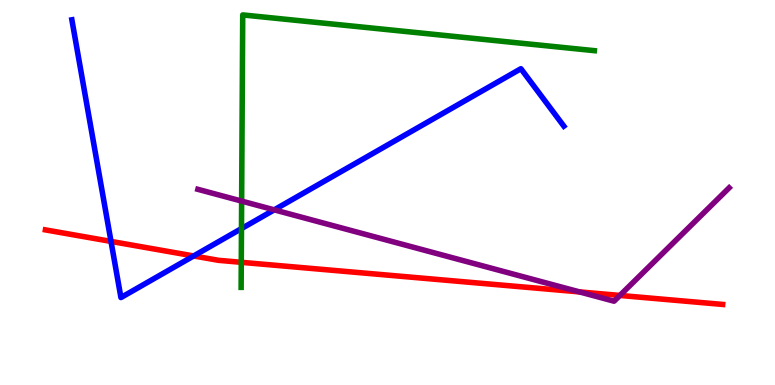[{'lines': ['blue', 'red'], 'intersections': [{'x': 1.43, 'y': 3.73}, {'x': 2.5, 'y': 3.35}]}, {'lines': ['green', 'red'], 'intersections': [{'x': 3.11, 'y': 3.19}]}, {'lines': ['purple', 'red'], 'intersections': [{'x': 7.48, 'y': 2.42}, {'x': 8.0, 'y': 2.33}]}, {'lines': ['blue', 'green'], 'intersections': [{'x': 3.12, 'y': 4.06}]}, {'lines': ['blue', 'purple'], 'intersections': [{'x': 3.54, 'y': 4.55}]}, {'lines': ['green', 'purple'], 'intersections': [{'x': 3.12, 'y': 4.78}]}]